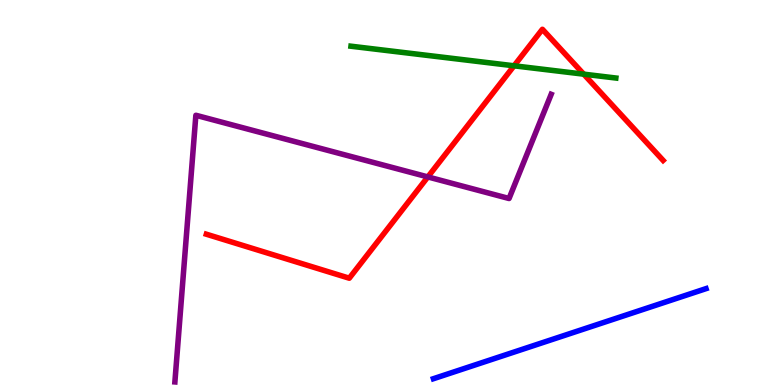[{'lines': ['blue', 'red'], 'intersections': []}, {'lines': ['green', 'red'], 'intersections': [{'x': 6.63, 'y': 8.29}, {'x': 7.53, 'y': 8.07}]}, {'lines': ['purple', 'red'], 'intersections': [{'x': 5.52, 'y': 5.4}]}, {'lines': ['blue', 'green'], 'intersections': []}, {'lines': ['blue', 'purple'], 'intersections': []}, {'lines': ['green', 'purple'], 'intersections': []}]